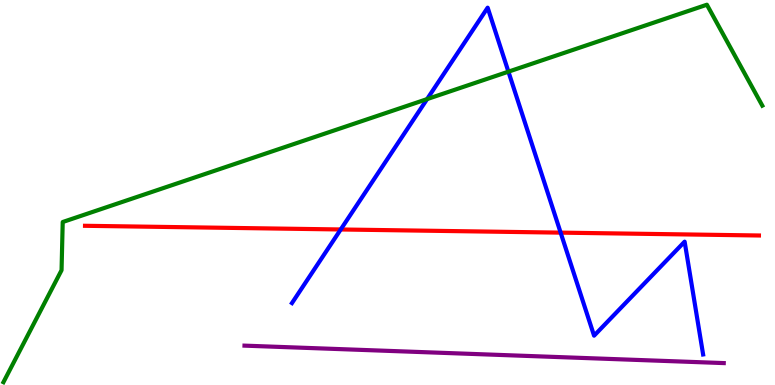[{'lines': ['blue', 'red'], 'intersections': [{'x': 4.4, 'y': 4.04}, {'x': 7.23, 'y': 3.96}]}, {'lines': ['green', 'red'], 'intersections': []}, {'lines': ['purple', 'red'], 'intersections': []}, {'lines': ['blue', 'green'], 'intersections': [{'x': 5.51, 'y': 7.43}, {'x': 6.56, 'y': 8.14}]}, {'lines': ['blue', 'purple'], 'intersections': []}, {'lines': ['green', 'purple'], 'intersections': []}]